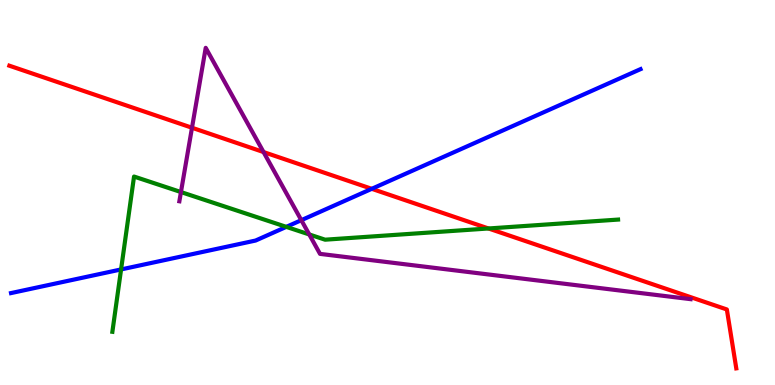[{'lines': ['blue', 'red'], 'intersections': [{'x': 4.8, 'y': 5.1}]}, {'lines': ['green', 'red'], 'intersections': [{'x': 6.3, 'y': 4.07}]}, {'lines': ['purple', 'red'], 'intersections': [{'x': 2.48, 'y': 6.68}, {'x': 3.4, 'y': 6.05}]}, {'lines': ['blue', 'green'], 'intersections': [{'x': 1.56, 'y': 3.0}, {'x': 3.69, 'y': 4.11}]}, {'lines': ['blue', 'purple'], 'intersections': [{'x': 3.89, 'y': 4.28}]}, {'lines': ['green', 'purple'], 'intersections': [{'x': 2.33, 'y': 5.01}, {'x': 3.99, 'y': 3.91}]}]